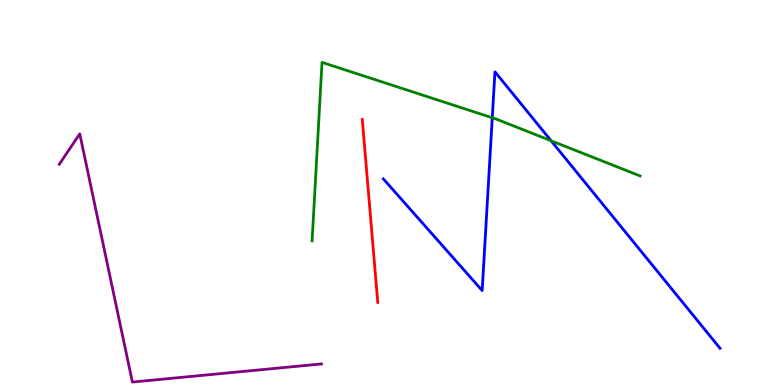[{'lines': ['blue', 'red'], 'intersections': []}, {'lines': ['green', 'red'], 'intersections': []}, {'lines': ['purple', 'red'], 'intersections': []}, {'lines': ['blue', 'green'], 'intersections': [{'x': 6.35, 'y': 6.94}, {'x': 7.11, 'y': 6.34}]}, {'lines': ['blue', 'purple'], 'intersections': []}, {'lines': ['green', 'purple'], 'intersections': []}]